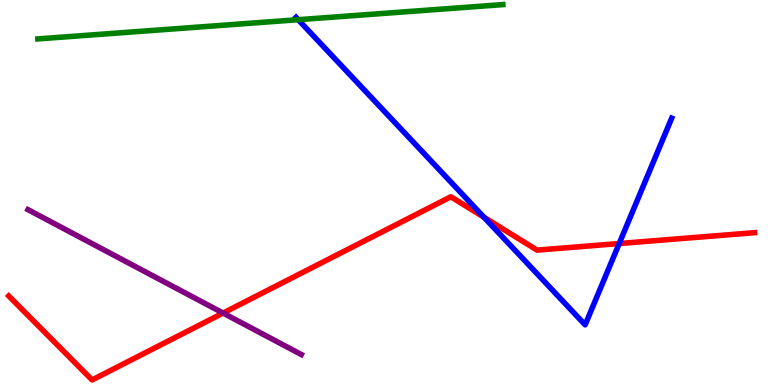[{'lines': ['blue', 'red'], 'intersections': [{'x': 6.24, 'y': 4.36}, {'x': 7.99, 'y': 3.67}]}, {'lines': ['green', 'red'], 'intersections': []}, {'lines': ['purple', 'red'], 'intersections': [{'x': 2.88, 'y': 1.87}]}, {'lines': ['blue', 'green'], 'intersections': [{'x': 3.85, 'y': 9.49}]}, {'lines': ['blue', 'purple'], 'intersections': []}, {'lines': ['green', 'purple'], 'intersections': []}]